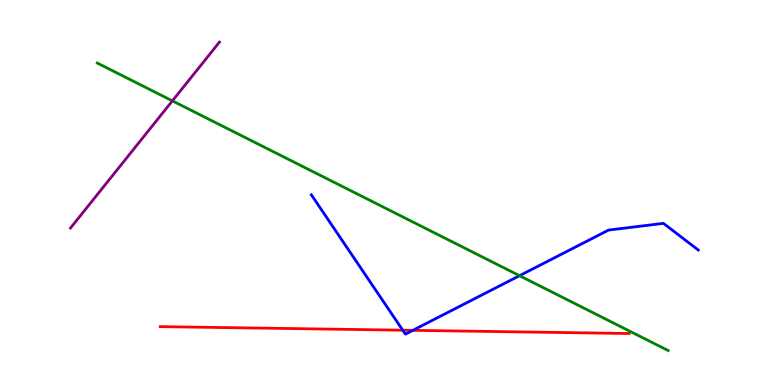[{'lines': ['blue', 'red'], 'intersections': [{'x': 5.2, 'y': 1.42}, {'x': 5.33, 'y': 1.42}]}, {'lines': ['green', 'red'], 'intersections': []}, {'lines': ['purple', 'red'], 'intersections': []}, {'lines': ['blue', 'green'], 'intersections': [{'x': 6.7, 'y': 2.84}]}, {'lines': ['blue', 'purple'], 'intersections': []}, {'lines': ['green', 'purple'], 'intersections': [{'x': 2.22, 'y': 7.38}]}]